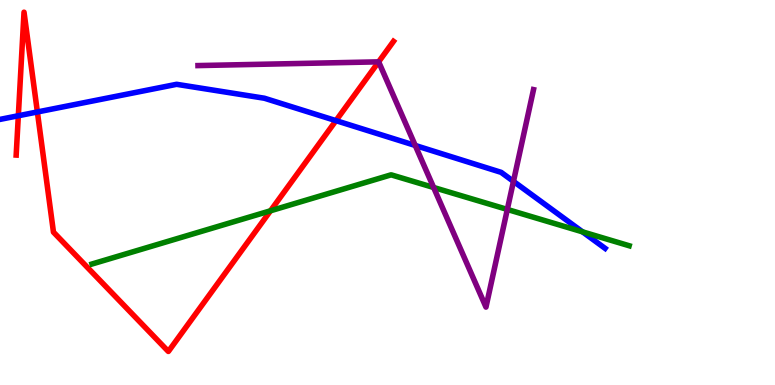[{'lines': ['blue', 'red'], 'intersections': [{'x': 0.237, 'y': 6.99}, {'x': 0.482, 'y': 7.09}, {'x': 4.33, 'y': 6.87}]}, {'lines': ['green', 'red'], 'intersections': [{'x': 3.49, 'y': 4.52}]}, {'lines': ['purple', 'red'], 'intersections': [{'x': 4.89, 'y': 8.39}]}, {'lines': ['blue', 'green'], 'intersections': [{'x': 7.52, 'y': 3.98}]}, {'lines': ['blue', 'purple'], 'intersections': [{'x': 5.36, 'y': 6.22}, {'x': 6.63, 'y': 5.29}]}, {'lines': ['green', 'purple'], 'intersections': [{'x': 5.6, 'y': 5.13}, {'x': 6.55, 'y': 4.56}]}]